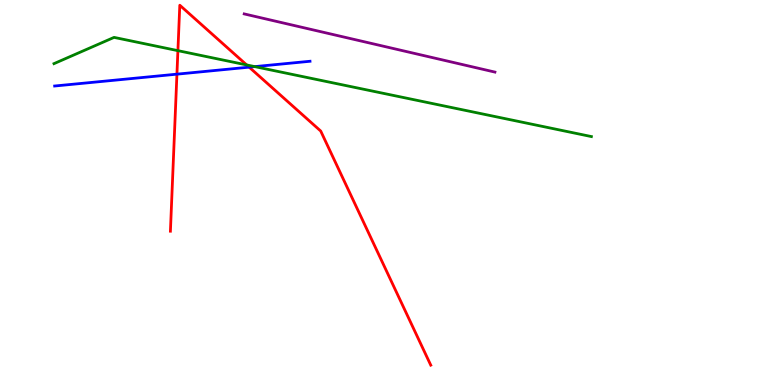[{'lines': ['blue', 'red'], 'intersections': [{'x': 2.28, 'y': 8.07}, {'x': 3.21, 'y': 8.26}]}, {'lines': ['green', 'red'], 'intersections': [{'x': 2.3, 'y': 8.68}, {'x': 3.18, 'y': 8.31}]}, {'lines': ['purple', 'red'], 'intersections': []}, {'lines': ['blue', 'green'], 'intersections': [{'x': 3.29, 'y': 8.27}]}, {'lines': ['blue', 'purple'], 'intersections': []}, {'lines': ['green', 'purple'], 'intersections': []}]